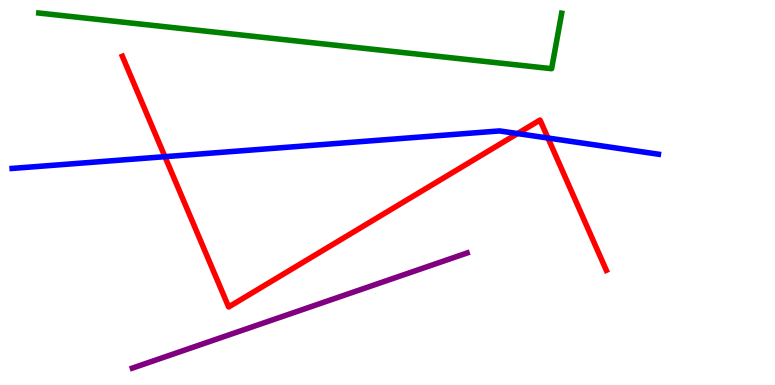[{'lines': ['blue', 'red'], 'intersections': [{'x': 2.13, 'y': 5.93}, {'x': 6.68, 'y': 6.53}, {'x': 7.07, 'y': 6.41}]}, {'lines': ['green', 'red'], 'intersections': []}, {'lines': ['purple', 'red'], 'intersections': []}, {'lines': ['blue', 'green'], 'intersections': []}, {'lines': ['blue', 'purple'], 'intersections': []}, {'lines': ['green', 'purple'], 'intersections': []}]